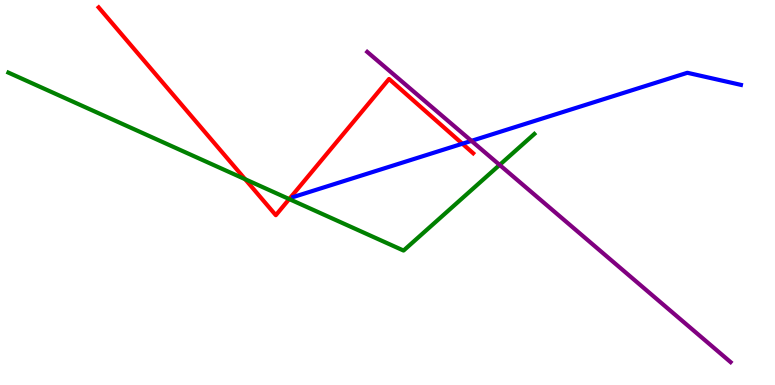[{'lines': ['blue', 'red'], 'intersections': [{'x': 5.97, 'y': 6.27}]}, {'lines': ['green', 'red'], 'intersections': [{'x': 3.16, 'y': 5.35}, {'x': 3.73, 'y': 4.83}]}, {'lines': ['purple', 'red'], 'intersections': []}, {'lines': ['blue', 'green'], 'intersections': []}, {'lines': ['blue', 'purple'], 'intersections': [{'x': 6.08, 'y': 6.34}]}, {'lines': ['green', 'purple'], 'intersections': [{'x': 6.45, 'y': 5.72}]}]